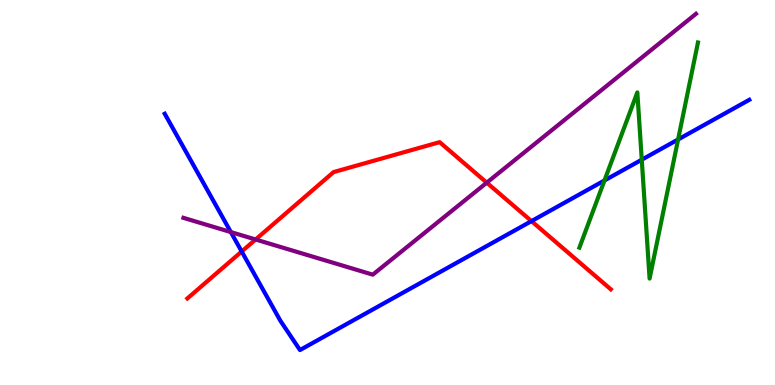[{'lines': ['blue', 'red'], 'intersections': [{'x': 3.12, 'y': 3.47}, {'x': 6.86, 'y': 4.26}]}, {'lines': ['green', 'red'], 'intersections': []}, {'lines': ['purple', 'red'], 'intersections': [{'x': 3.3, 'y': 3.78}, {'x': 6.28, 'y': 5.26}]}, {'lines': ['blue', 'green'], 'intersections': [{'x': 7.8, 'y': 5.31}, {'x': 8.28, 'y': 5.85}, {'x': 8.75, 'y': 6.38}]}, {'lines': ['blue', 'purple'], 'intersections': [{'x': 2.98, 'y': 3.97}]}, {'lines': ['green', 'purple'], 'intersections': []}]